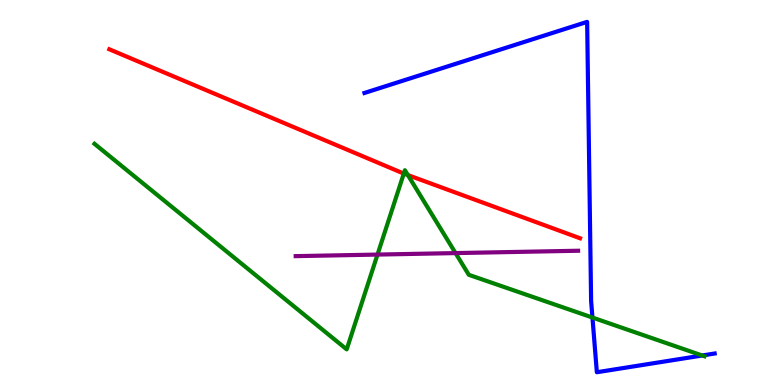[{'lines': ['blue', 'red'], 'intersections': []}, {'lines': ['green', 'red'], 'intersections': [{'x': 5.21, 'y': 5.49}, {'x': 5.26, 'y': 5.45}]}, {'lines': ['purple', 'red'], 'intersections': []}, {'lines': ['blue', 'green'], 'intersections': [{'x': 7.64, 'y': 1.75}, {'x': 9.06, 'y': 0.766}]}, {'lines': ['blue', 'purple'], 'intersections': []}, {'lines': ['green', 'purple'], 'intersections': [{'x': 4.87, 'y': 3.39}, {'x': 5.88, 'y': 3.43}]}]